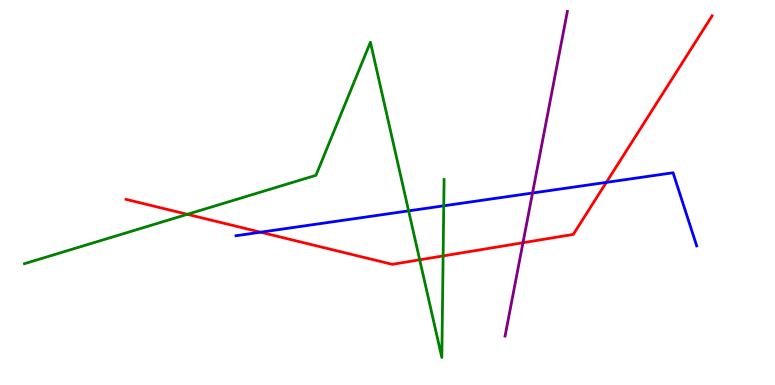[{'lines': ['blue', 'red'], 'intersections': [{'x': 3.36, 'y': 3.97}, {'x': 7.82, 'y': 5.26}]}, {'lines': ['green', 'red'], 'intersections': [{'x': 2.42, 'y': 4.43}, {'x': 5.42, 'y': 3.25}, {'x': 5.72, 'y': 3.35}]}, {'lines': ['purple', 'red'], 'intersections': [{'x': 6.75, 'y': 3.7}]}, {'lines': ['blue', 'green'], 'intersections': [{'x': 5.27, 'y': 4.52}, {'x': 5.73, 'y': 4.65}]}, {'lines': ['blue', 'purple'], 'intersections': [{'x': 6.87, 'y': 4.99}]}, {'lines': ['green', 'purple'], 'intersections': []}]